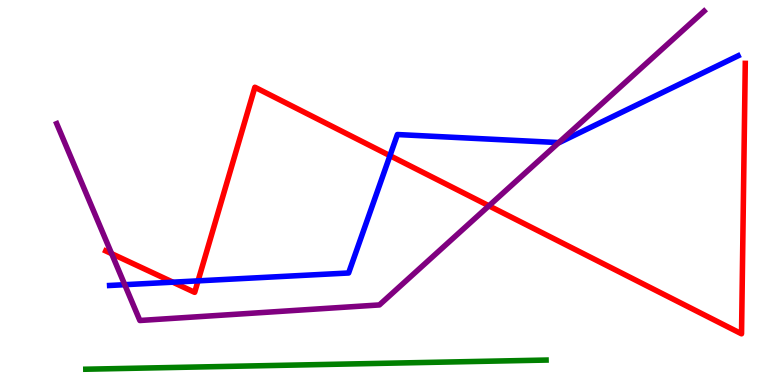[{'lines': ['blue', 'red'], 'intersections': [{'x': 2.23, 'y': 2.67}, {'x': 2.56, 'y': 2.7}, {'x': 5.03, 'y': 5.96}]}, {'lines': ['green', 'red'], 'intersections': []}, {'lines': ['purple', 'red'], 'intersections': [{'x': 1.44, 'y': 3.41}, {'x': 6.31, 'y': 4.65}]}, {'lines': ['blue', 'green'], 'intersections': []}, {'lines': ['blue', 'purple'], 'intersections': [{'x': 1.61, 'y': 2.61}, {'x': 7.21, 'y': 6.3}]}, {'lines': ['green', 'purple'], 'intersections': []}]